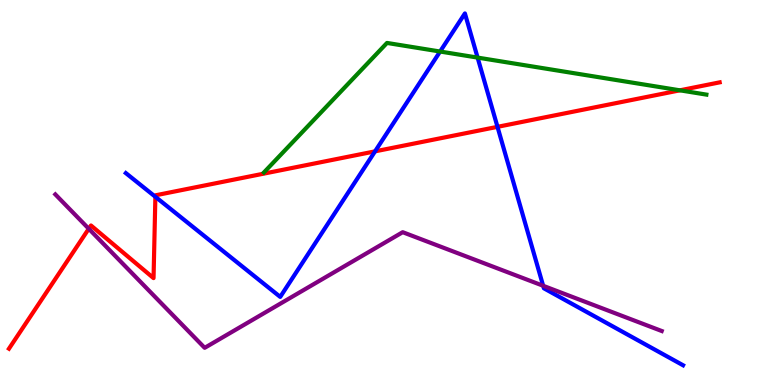[{'lines': ['blue', 'red'], 'intersections': [{'x': 2.0, 'y': 4.89}, {'x': 4.84, 'y': 6.07}, {'x': 6.42, 'y': 6.71}]}, {'lines': ['green', 'red'], 'intersections': [{'x': 8.77, 'y': 7.65}]}, {'lines': ['purple', 'red'], 'intersections': [{'x': 1.15, 'y': 4.06}]}, {'lines': ['blue', 'green'], 'intersections': [{'x': 5.68, 'y': 8.66}, {'x': 6.16, 'y': 8.5}]}, {'lines': ['blue', 'purple'], 'intersections': [{'x': 7.01, 'y': 2.58}]}, {'lines': ['green', 'purple'], 'intersections': []}]